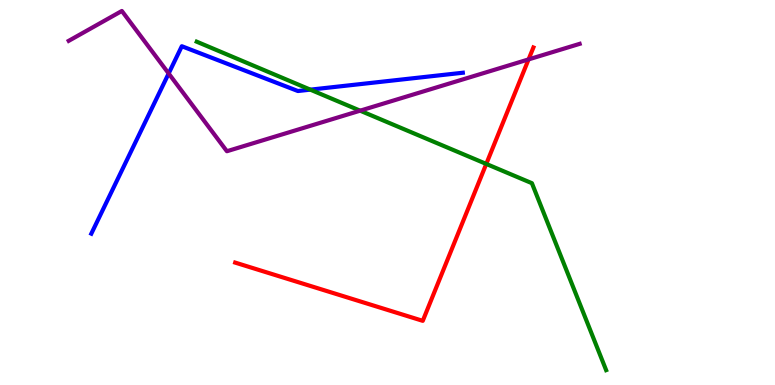[{'lines': ['blue', 'red'], 'intersections': []}, {'lines': ['green', 'red'], 'intersections': [{'x': 6.27, 'y': 5.74}]}, {'lines': ['purple', 'red'], 'intersections': [{'x': 6.82, 'y': 8.46}]}, {'lines': ['blue', 'green'], 'intersections': [{'x': 4.0, 'y': 7.67}]}, {'lines': ['blue', 'purple'], 'intersections': [{'x': 2.18, 'y': 8.09}]}, {'lines': ['green', 'purple'], 'intersections': [{'x': 4.65, 'y': 7.13}]}]